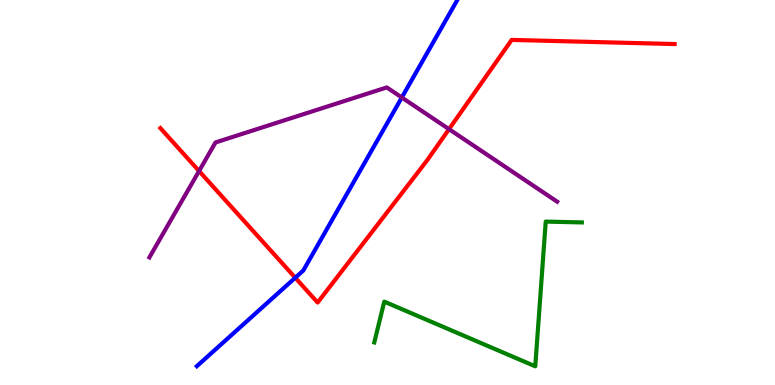[{'lines': ['blue', 'red'], 'intersections': [{'x': 3.81, 'y': 2.79}]}, {'lines': ['green', 'red'], 'intersections': []}, {'lines': ['purple', 'red'], 'intersections': [{'x': 2.57, 'y': 5.56}, {'x': 5.79, 'y': 6.65}]}, {'lines': ['blue', 'green'], 'intersections': []}, {'lines': ['blue', 'purple'], 'intersections': [{'x': 5.18, 'y': 7.47}]}, {'lines': ['green', 'purple'], 'intersections': []}]